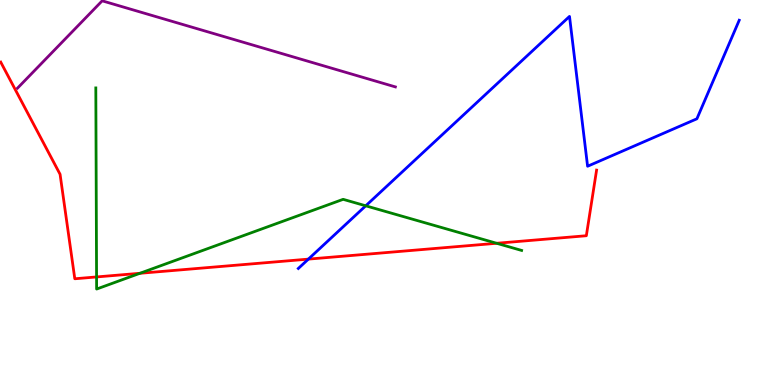[{'lines': ['blue', 'red'], 'intersections': [{'x': 3.98, 'y': 3.27}]}, {'lines': ['green', 'red'], 'intersections': [{'x': 1.25, 'y': 2.81}, {'x': 1.81, 'y': 2.9}, {'x': 6.41, 'y': 3.68}]}, {'lines': ['purple', 'red'], 'intersections': []}, {'lines': ['blue', 'green'], 'intersections': [{'x': 4.72, 'y': 4.65}]}, {'lines': ['blue', 'purple'], 'intersections': []}, {'lines': ['green', 'purple'], 'intersections': []}]